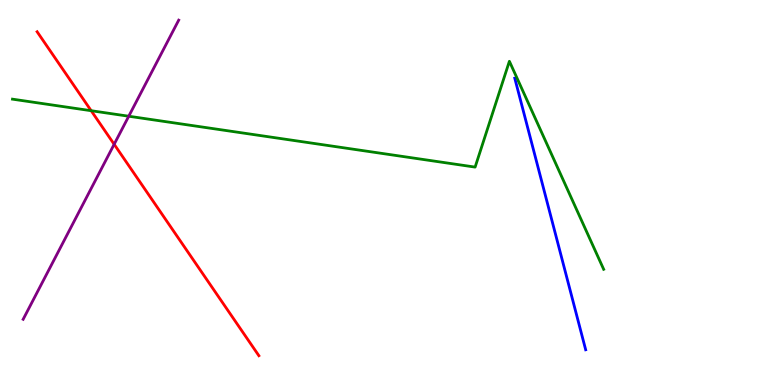[{'lines': ['blue', 'red'], 'intersections': []}, {'lines': ['green', 'red'], 'intersections': [{'x': 1.18, 'y': 7.12}]}, {'lines': ['purple', 'red'], 'intersections': [{'x': 1.47, 'y': 6.25}]}, {'lines': ['blue', 'green'], 'intersections': []}, {'lines': ['blue', 'purple'], 'intersections': []}, {'lines': ['green', 'purple'], 'intersections': [{'x': 1.66, 'y': 6.98}]}]